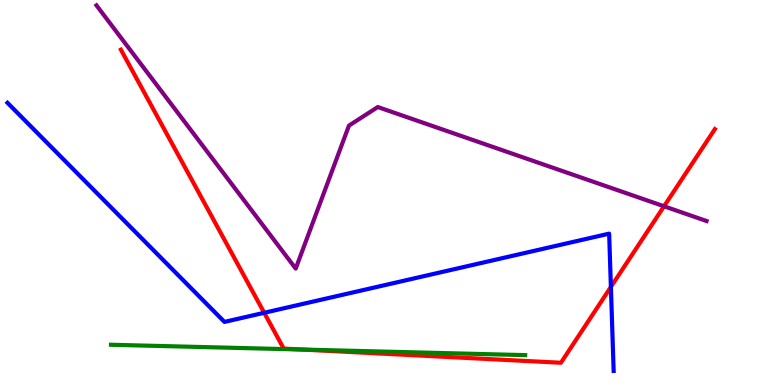[{'lines': ['blue', 'red'], 'intersections': [{'x': 3.41, 'y': 1.88}, {'x': 7.88, 'y': 2.55}]}, {'lines': ['green', 'red'], 'intersections': [{'x': 3.9, 'y': 0.921}]}, {'lines': ['purple', 'red'], 'intersections': [{'x': 8.57, 'y': 4.64}]}, {'lines': ['blue', 'green'], 'intersections': []}, {'lines': ['blue', 'purple'], 'intersections': []}, {'lines': ['green', 'purple'], 'intersections': []}]